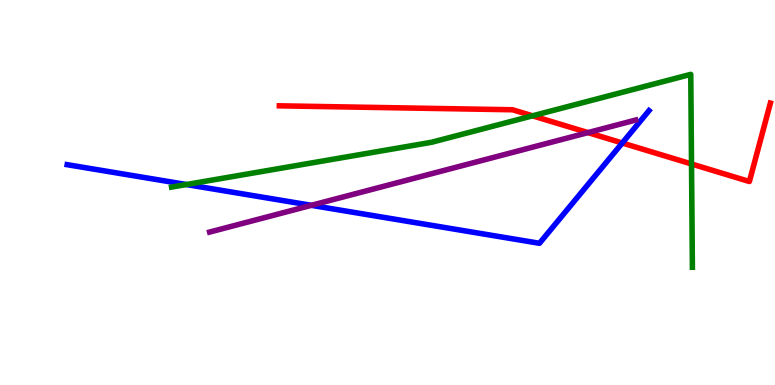[{'lines': ['blue', 'red'], 'intersections': [{'x': 8.03, 'y': 6.29}]}, {'lines': ['green', 'red'], 'intersections': [{'x': 6.87, 'y': 6.99}, {'x': 8.92, 'y': 5.74}]}, {'lines': ['purple', 'red'], 'intersections': [{'x': 7.59, 'y': 6.56}]}, {'lines': ['blue', 'green'], 'intersections': [{'x': 2.4, 'y': 5.21}]}, {'lines': ['blue', 'purple'], 'intersections': [{'x': 4.02, 'y': 4.67}]}, {'lines': ['green', 'purple'], 'intersections': []}]